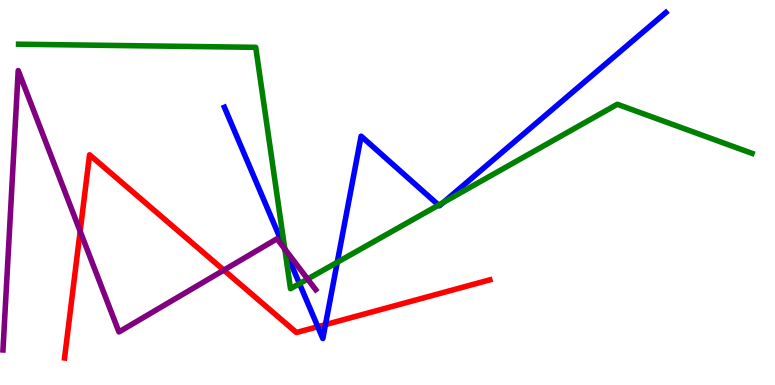[{'lines': ['blue', 'red'], 'intersections': [{'x': 4.1, 'y': 1.51}, {'x': 4.2, 'y': 1.57}]}, {'lines': ['green', 'red'], 'intersections': []}, {'lines': ['purple', 'red'], 'intersections': [{'x': 1.03, 'y': 3.99}, {'x': 2.89, 'y': 2.98}]}, {'lines': ['blue', 'green'], 'intersections': [{'x': 3.68, 'y': 3.53}, {'x': 3.86, 'y': 2.63}, {'x': 4.35, 'y': 3.19}, {'x': 5.66, 'y': 4.67}, {'x': 5.72, 'y': 4.74}]}, {'lines': ['blue', 'purple'], 'intersections': [{'x': 3.67, 'y': 3.54}]}, {'lines': ['green', 'purple'], 'intersections': [{'x': 3.67, 'y': 3.53}, {'x': 3.97, 'y': 2.75}]}]